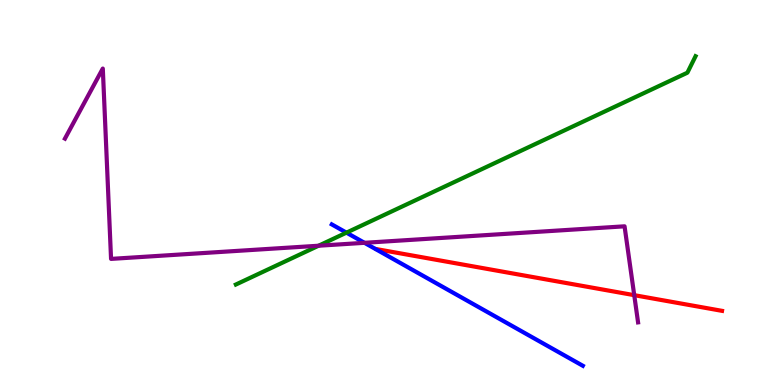[{'lines': ['blue', 'red'], 'intersections': []}, {'lines': ['green', 'red'], 'intersections': []}, {'lines': ['purple', 'red'], 'intersections': [{'x': 8.18, 'y': 2.33}]}, {'lines': ['blue', 'green'], 'intersections': [{'x': 4.47, 'y': 3.96}]}, {'lines': ['blue', 'purple'], 'intersections': [{'x': 4.7, 'y': 3.69}]}, {'lines': ['green', 'purple'], 'intersections': [{'x': 4.11, 'y': 3.62}]}]